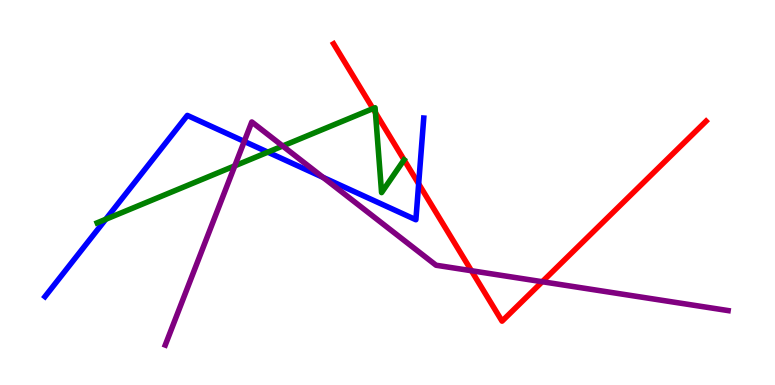[{'lines': ['blue', 'red'], 'intersections': [{'x': 5.4, 'y': 5.22}]}, {'lines': ['green', 'red'], 'intersections': [{'x': 4.81, 'y': 7.18}, {'x': 4.84, 'y': 7.07}]}, {'lines': ['purple', 'red'], 'intersections': [{'x': 6.08, 'y': 2.97}, {'x': 7.0, 'y': 2.68}]}, {'lines': ['blue', 'green'], 'intersections': [{'x': 1.36, 'y': 4.3}, {'x': 3.46, 'y': 6.05}]}, {'lines': ['blue', 'purple'], 'intersections': [{'x': 3.15, 'y': 6.33}, {'x': 4.17, 'y': 5.39}]}, {'lines': ['green', 'purple'], 'intersections': [{'x': 3.03, 'y': 5.69}, {'x': 3.65, 'y': 6.21}]}]